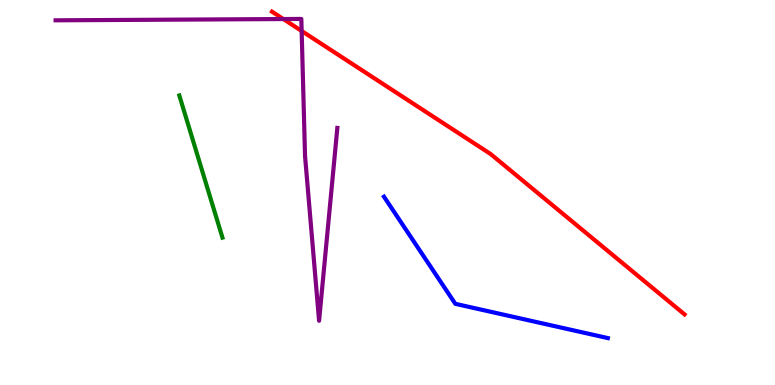[{'lines': ['blue', 'red'], 'intersections': []}, {'lines': ['green', 'red'], 'intersections': []}, {'lines': ['purple', 'red'], 'intersections': [{'x': 3.66, 'y': 9.51}, {'x': 3.89, 'y': 9.2}]}, {'lines': ['blue', 'green'], 'intersections': []}, {'lines': ['blue', 'purple'], 'intersections': []}, {'lines': ['green', 'purple'], 'intersections': []}]